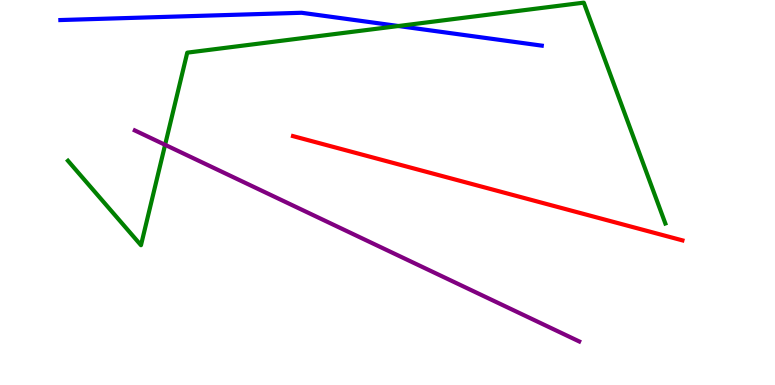[{'lines': ['blue', 'red'], 'intersections': []}, {'lines': ['green', 'red'], 'intersections': []}, {'lines': ['purple', 'red'], 'intersections': []}, {'lines': ['blue', 'green'], 'intersections': [{'x': 5.14, 'y': 9.32}]}, {'lines': ['blue', 'purple'], 'intersections': []}, {'lines': ['green', 'purple'], 'intersections': [{'x': 2.13, 'y': 6.24}]}]